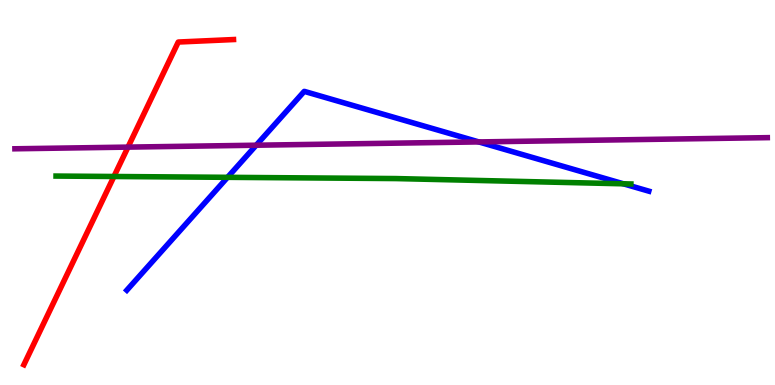[{'lines': ['blue', 'red'], 'intersections': []}, {'lines': ['green', 'red'], 'intersections': [{'x': 1.47, 'y': 5.42}]}, {'lines': ['purple', 'red'], 'intersections': [{'x': 1.65, 'y': 6.18}]}, {'lines': ['blue', 'green'], 'intersections': [{'x': 2.94, 'y': 5.39}, {'x': 8.04, 'y': 5.23}]}, {'lines': ['blue', 'purple'], 'intersections': [{'x': 3.31, 'y': 6.23}, {'x': 6.18, 'y': 6.31}]}, {'lines': ['green', 'purple'], 'intersections': []}]